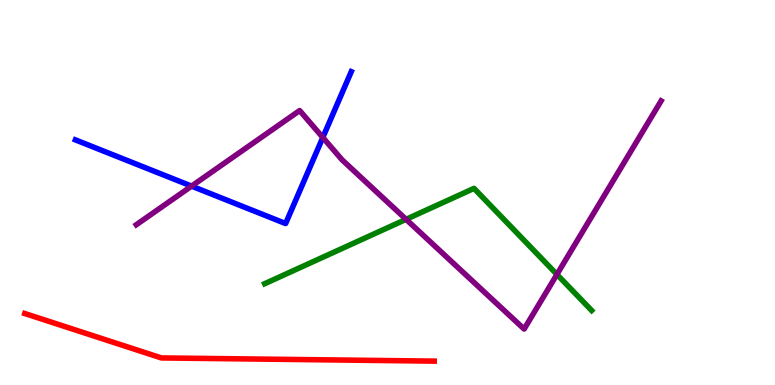[{'lines': ['blue', 'red'], 'intersections': []}, {'lines': ['green', 'red'], 'intersections': []}, {'lines': ['purple', 'red'], 'intersections': []}, {'lines': ['blue', 'green'], 'intersections': []}, {'lines': ['blue', 'purple'], 'intersections': [{'x': 2.47, 'y': 5.17}, {'x': 4.17, 'y': 6.43}]}, {'lines': ['green', 'purple'], 'intersections': [{'x': 5.24, 'y': 4.3}, {'x': 7.19, 'y': 2.87}]}]